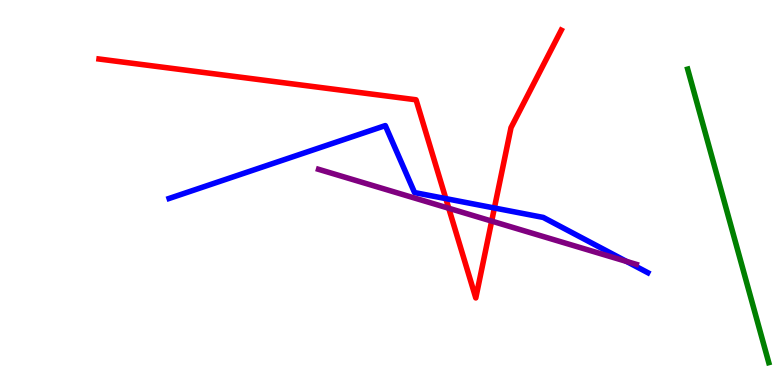[{'lines': ['blue', 'red'], 'intersections': [{'x': 5.75, 'y': 4.84}, {'x': 6.38, 'y': 4.6}]}, {'lines': ['green', 'red'], 'intersections': []}, {'lines': ['purple', 'red'], 'intersections': [{'x': 5.79, 'y': 4.59}, {'x': 6.34, 'y': 4.26}]}, {'lines': ['blue', 'green'], 'intersections': []}, {'lines': ['blue', 'purple'], 'intersections': [{'x': 8.08, 'y': 3.21}]}, {'lines': ['green', 'purple'], 'intersections': []}]